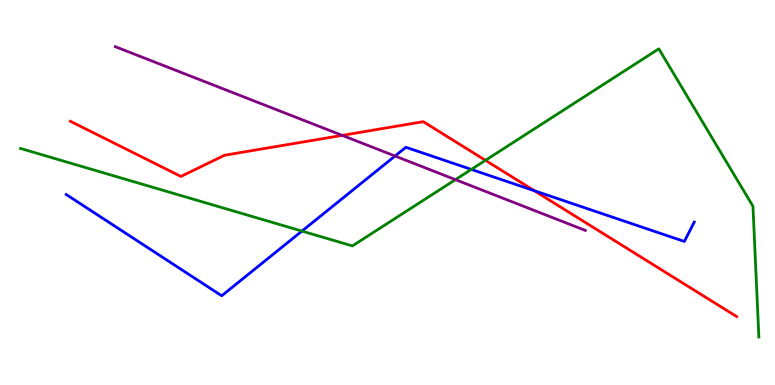[{'lines': ['blue', 'red'], 'intersections': [{'x': 6.89, 'y': 5.05}]}, {'lines': ['green', 'red'], 'intersections': [{'x': 6.26, 'y': 5.84}]}, {'lines': ['purple', 'red'], 'intersections': [{'x': 4.42, 'y': 6.48}]}, {'lines': ['blue', 'green'], 'intersections': [{'x': 3.9, 'y': 4.0}, {'x': 6.08, 'y': 5.6}]}, {'lines': ['blue', 'purple'], 'intersections': [{'x': 5.1, 'y': 5.95}]}, {'lines': ['green', 'purple'], 'intersections': [{'x': 5.88, 'y': 5.33}]}]